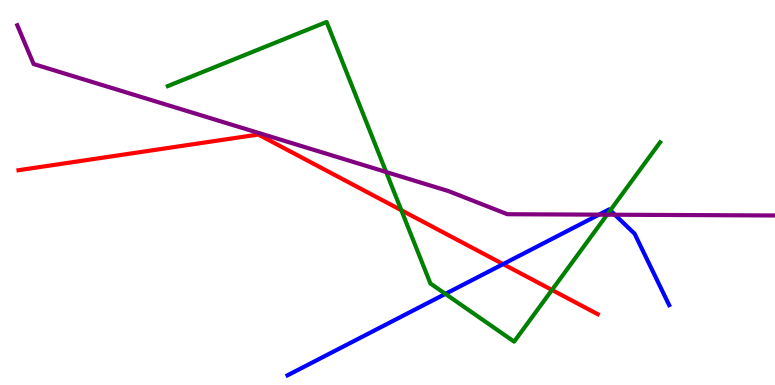[{'lines': ['blue', 'red'], 'intersections': [{'x': 6.49, 'y': 3.14}]}, {'lines': ['green', 'red'], 'intersections': [{'x': 5.18, 'y': 4.54}, {'x': 7.12, 'y': 2.47}]}, {'lines': ['purple', 'red'], 'intersections': []}, {'lines': ['blue', 'green'], 'intersections': [{'x': 5.75, 'y': 2.37}, {'x': 7.87, 'y': 4.54}]}, {'lines': ['blue', 'purple'], 'intersections': [{'x': 7.73, 'y': 4.42}, {'x': 7.93, 'y': 4.42}]}, {'lines': ['green', 'purple'], 'intersections': [{'x': 4.98, 'y': 5.53}, {'x': 7.83, 'y': 4.42}]}]